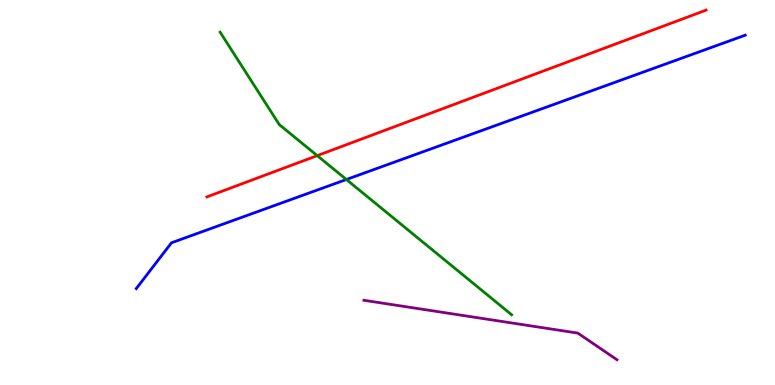[{'lines': ['blue', 'red'], 'intersections': []}, {'lines': ['green', 'red'], 'intersections': [{'x': 4.09, 'y': 5.96}]}, {'lines': ['purple', 'red'], 'intersections': []}, {'lines': ['blue', 'green'], 'intersections': [{'x': 4.47, 'y': 5.34}]}, {'lines': ['blue', 'purple'], 'intersections': []}, {'lines': ['green', 'purple'], 'intersections': []}]